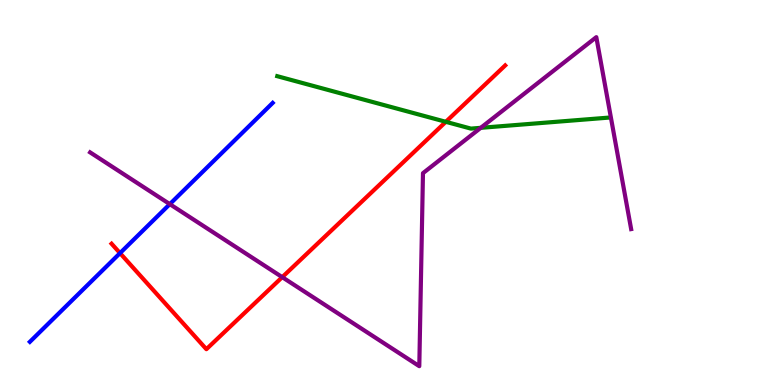[{'lines': ['blue', 'red'], 'intersections': [{'x': 1.55, 'y': 3.43}]}, {'lines': ['green', 'red'], 'intersections': [{'x': 5.75, 'y': 6.84}]}, {'lines': ['purple', 'red'], 'intersections': [{'x': 3.64, 'y': 2.8}]}, {'lines': ['blue', 'green'], 'intersections': []}, {'lines': ['blue', 'purple'], 'intersections': [{'x': 2.19, 'y': 4.7}]}, {'lines': ['green', 'purple'], 'intersections': [{'x': 6.2, 'y': 6.68}]}]